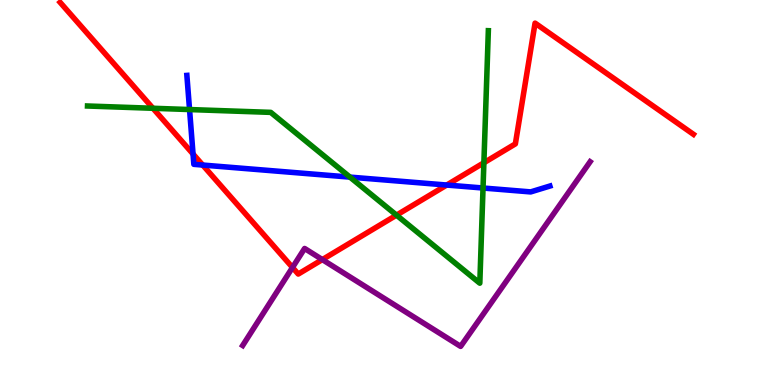[{'lines': ['blue', 'red'], 'intersections': [{'x': 2.49, 'y': 6.0}, {'x': 2.62, 'y': 5.71}, {'x': 5.76, 'y': 5.19}]}, {'lines': ['green', 'red'], 'intersections': [{'x': 1.97, 'y': 7.19}, {'x': 5.12, 'y': 4.41}, {'x': 6.24, 'y': 5.77}]}, {'lines': ['purple', 'red'], 'intersections': [{'x': 3.77, 'y': 3.05}, {'x': 4.16, 'y': 3.26}]}, {'lines': ['blue', 'green'], 'intersections': [{'x': 2.45, 'y': 7.15}, {'x': 4.52, 'y': 5.4}, {'x': 6.23, 'y': 5.12}]}, {'lines': ['blue', 'purple'], 'intersections': []}, {'lines': ['green', 'purple'], 'intersections': []}]